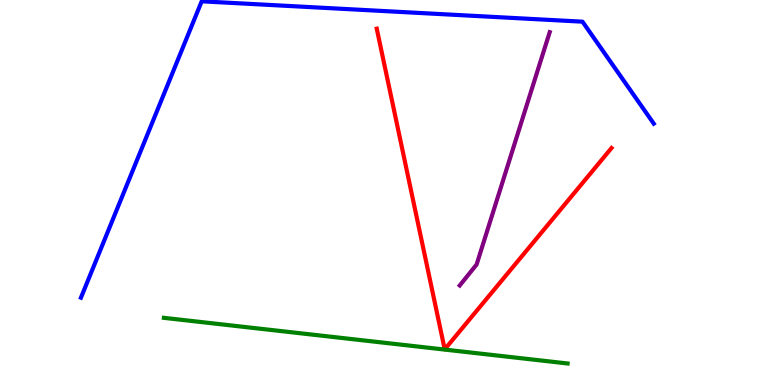[{'lines': ['blue', 'red'], 'intersections': []}, {'lines': ['green', 'red'], 'intersections': []}, {'lines': ['purple', 'red'], 'intersections': []}, {'lines': ['blue', 'green'], 'intersections': []}, {'lines': ['blue', 'purple'], 'intersections': []}, {'lines': ['green', 'purple'], 'intersections': []}]